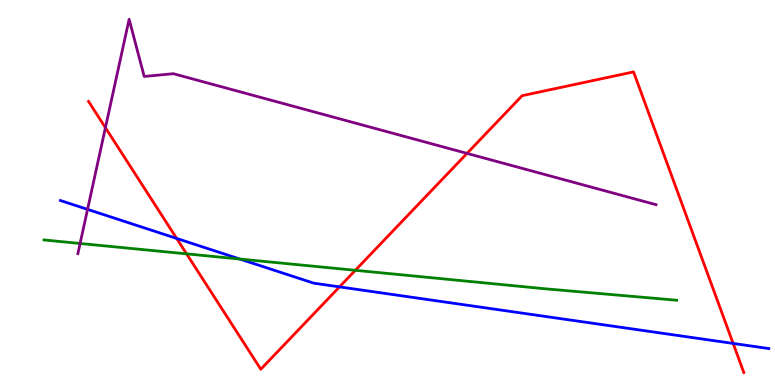[{'lines': ['blue', 'red'], 'intersections': [{'x': 2.28, 'y': 3.81}, {'x': 4.38, 'y': 2.55}, {'x': 9.46, 'y': 1.08}]}, {'lines': ['green', 'red'], 'intersections': [{'x': 2.41, 'y': 3.41}, {'x': 4.58, 'y': 2.98}]}, {'lines': ['purple', 'red'], 'intersections': [{'x': 1.36, 'y': 6.68}, {'x': 6.03, 'y': 6.02}]}, {'lines': ['blue', 'green'], 'intersections': [{'x': 3.09, 'y': 3.27}]}, {'lines': ['blue', 'purple'], 'intersections': [{'x': 1.13, 'y': 4.56}]}, {'lines': ['green', 'purple'], 'intersections': [{'x': 1.03, 'y': 3.68}]}]